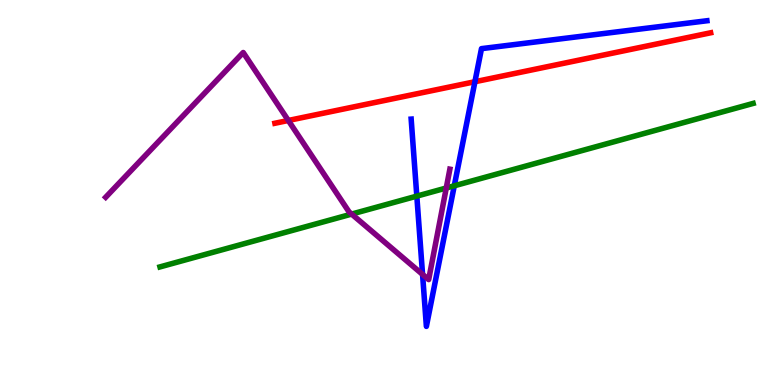[{'lines': ['blue', 'red'], 'intersections': [{'x': 6.13, 'y': 7.88}]}, {'lines': ['green', 'red'], 'intersections': []}, {'lines': ['purple', 'red'], 'intersections': [{'x': 3.72, 'y': 6.87}]}, {'lines': ['blue', 'green'], 'intersections': [{'x': 5.38, 'y': 4.91}, {'x': 5.86, 'y': 5.17}]}, {'lines': ['blue', 'purple'], 'intersections': [{'x': 5.45, 'y': 2.87}]}, {'lines': ['green', 'purple'], 'intersections': [{'x': 4.54, 'y': 4.44}, {'x': 5.76, 'y': 5.12}]}]